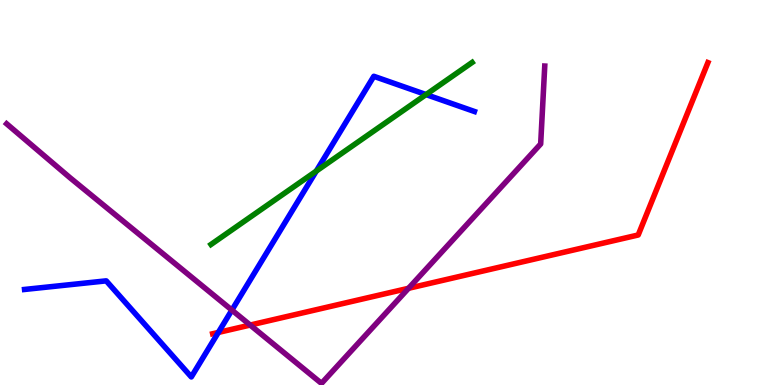[{'lines': ['blue', 'red'], 'intersections': [{'x': 2.82, 'y': 1.37}]}, {'lines': ['green', 'red'], 'intersections': []}, {'lines': ['purple', 'red'], 'intersections': [{'x': 3.23, 'y': 1.56}, {'x': 5.27, 'y': 2.51}]}, {'lines': ['blue', 'green'], 'intersections': [{'x': 4.08, 'y': 5.56}, {'x': 5.5, 'y': 7.54}]}, {'lines': ['blue', 'purple'], 'intersections': [{'x': 2.99, 'y': 1.95}]}, {'lines': ['green', 'purple'], 'intersections': []}]